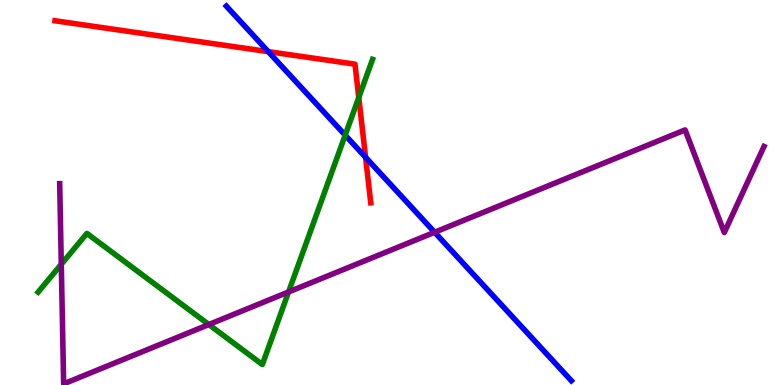[{'lines': ['blue', 'red'], 'intersections': [{'x': 3.46, 'y': 8.66}, {'x': 4.72, 'y': 5.91}]}, {'lines': ['green', 'red'], 'intersections': [{'x': 4.63, 'y': 7.47}]}, {'lines': ['purple', 'red'], 'intersections': []}, {'lines': ['blue', 'green'], 'intersections': [{'x': 4.45, 'y': 6.49}]}, {'lines': ['blue', 'purple'], 'intersections': [{'x': 5.61, 'y': 3.97}]}, {'lines': ['green', 'purple'], 'intersections': [{'x': 0.791, 'y': 3.14}, {'x': 2.69, 'y': 1.57}, {'x': 3.72, 'y': 2.42}]}]